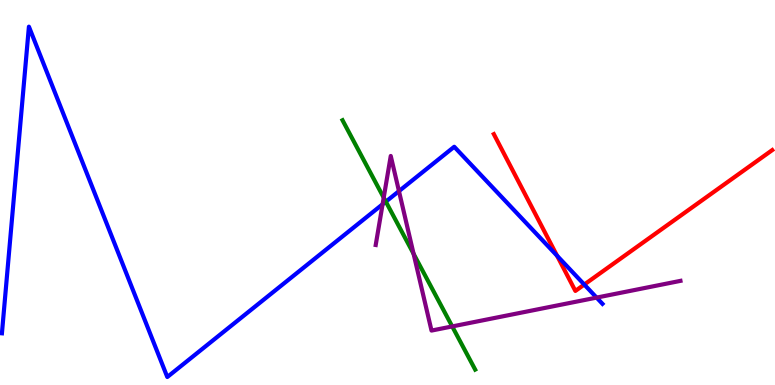[{'lines': ['blue', 'red'], 'intersections': [{'x': 7.19, 'y': 3.36}, {'x': 7.54, 'y': 2.61}]}, {'lines': ['green', 'red'], 'intersections': []}, {'lines': ['purple', 'red'], 'intersections': []}, {'lines': ['blue', 'green'], 'intersections': [{'x': 4.98, 'y': 4.76}]}, {'lines': ['blue', 'purple'], 'intersections': [{'x': 4.94, 'y': 4.69}, {'x': 5.15, 'y': 5.04}, {'x': 7.7, 'y': 2.27}]}, {'lines': ['green', 'purple'], 'intersections': [{'x': 4.95, 'y': 4.87}, {'x': 5.34, 'y': 3.41}, {'x': 5.84, 'y': 1.52}]}]